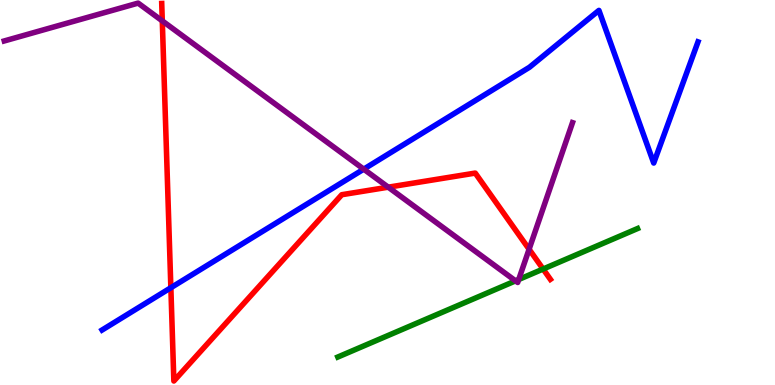[{'lines': ['blue', 'red'], 'intersections': [{'x': 2.2, 'y': 2.53}]}, {'lines': ['green', 'red'], 'intersections': [{'x': 7.01, 'y': 3.01}]}, {'lines': ['purple', 'red'], 'intersections': [{'x': 2.09, 'y': 9.46}, {'x': 5.01, 'y': 5.14}, {'x': 6.83, 'y': 3.53}]}, {'lines': ['blue', 'green'], 'intersections': []}, {'lines': ['blue', 'purple'], 'intersections': [{'x': 4.69, 'y': 5.61}]}, {'lines': ['green', 'purple'], 'intersections': [{'x': 6.65, 'y': 2.71}, {'x': 6.69, 'y': 2.74}]}]